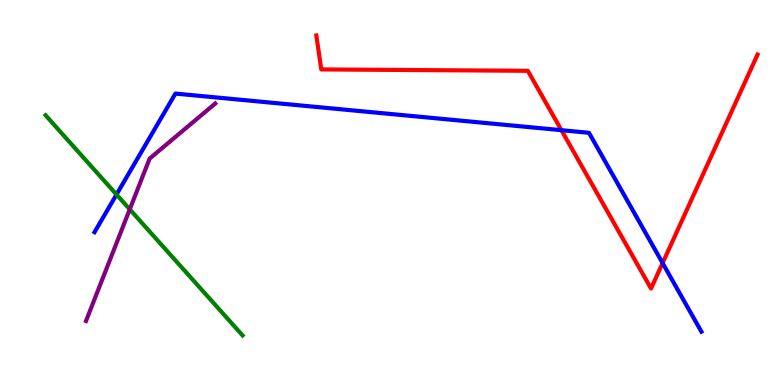[{'lines': ['blue', 'red'], 'intersections': [{'x': 7.24, 'y': 6.62}, {'x': 8.55, 'y': 3.17}]}, {'lines': ['green', 'red'], 'intersections': []}, {'lines': ['purple', 'red'], 'intersections': []}, {'lines': ['blue', 'green'], 'intersections': [{'x': 1.5, 'y': 4.95}]}, {'lines': ['blue', 'purple'], 'intersections': []}, {'lines': ['green', 'purple'], 'intersections': [{'x': 1.67, 'y': 4.56}]}]